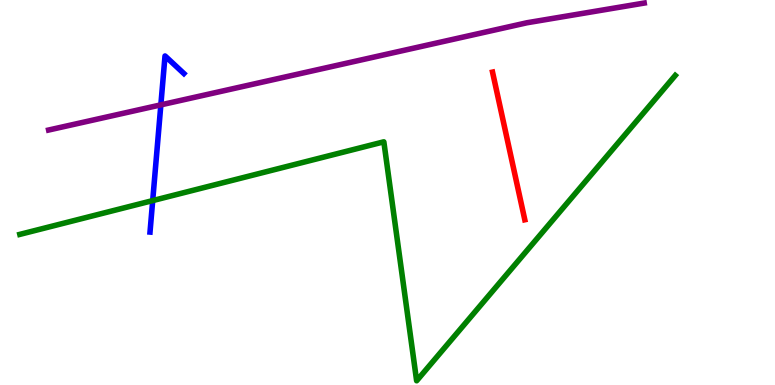[{'lines': ['blue', 'red'], 'intersections': []}, {'lines': ['green', 'red'], 'intersections': []}, {'lines': ['purple', 'red'], 'intersections': []}, {'lines': ['blue', 'green'], 'intersections': [{'x': 1.97, 'y': 4.79}]}, {'lines': ['blue', 'purple'], 'intersections': [{'x': 2.08, 'y': 7.28}]}, {'lines': ['green', 'purple'], 'intersections': []}]